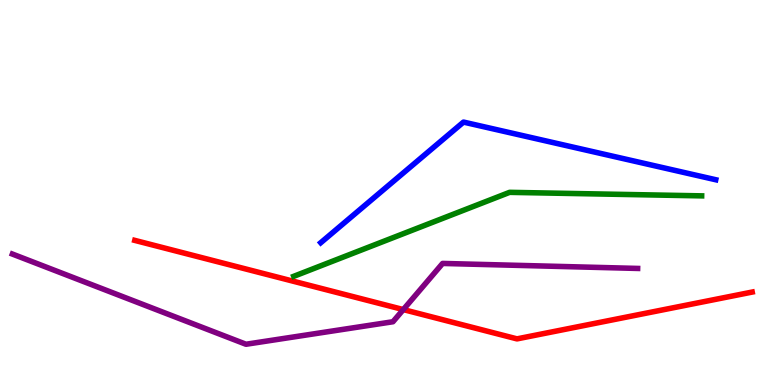[{'lines': ['blue', 'red'], 'intersections': []}, {'lines': ['green', 'red'], 'intersections': []}, {'lines': ['purple', 'red'], 'intersections': [{'x': 5.2, 'y': 1.96}]}, {'lines': ['blue', 'green'], 'intersections': []}, {'lines': ['blue', 'purple'], 'intersections': []}, {'lines': ['green', 'purple'], 'intersections': []}]